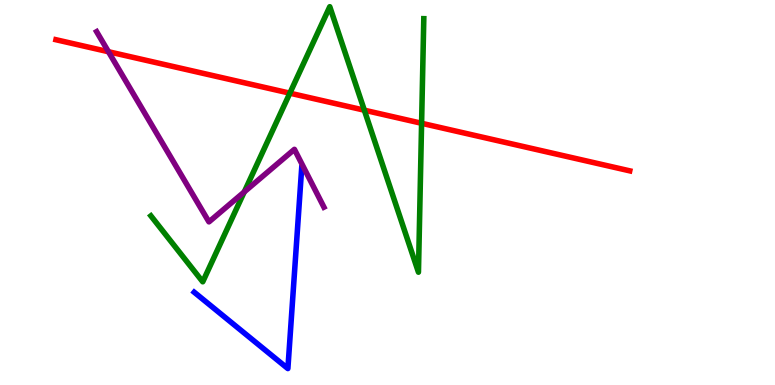[{'lines': ['blue', 'red'], 'intersections': []}, {'lines': ['green', 'red'], 'intersections': [{'x': 3.74, 'y': 7.58}, {'x': 4.7, 'y': 7.14}, {'x': 5.44, 'y': 6.8}]}, {'lines': ['purple', 'red'], 'intersections': [{'x': 1.4, 'y': 8.66}]}, {'lines': ['blue', 'green'], 'intersections': []}, {'lines': ['blue', 'purple'], 'intersections': []}, {'lines': ['green', 'purple'], 'intersections': [{'x': 3.15, 'y': 5.01}]}]